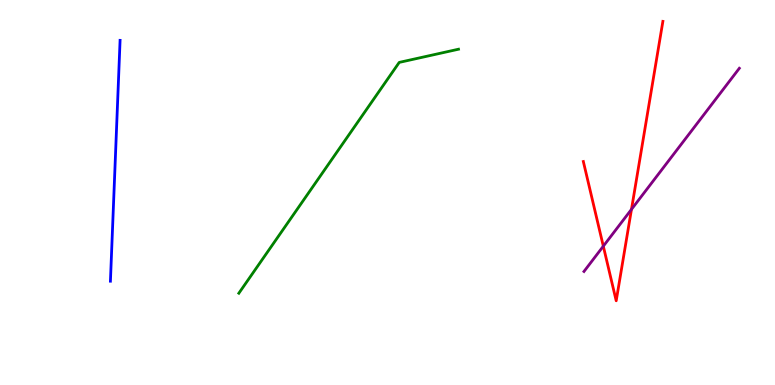[{'lines': ['blue', 'red'], 'intersections': []}, {'lines': ['green', 'red'], 'intersections': []}, {'lines': ['purple', 'red'], 'intersections': [{'x': 7.78, 'y': 3.61}, {'x': 8.15, 'y': 4.56}]}, {'lines': ['blue', 'green'], 'intersections': []}, {'lines': ['blue', 'purple'], 'intersections': []}, {'lines': ['green', 'purple'], 'intersections': []}]